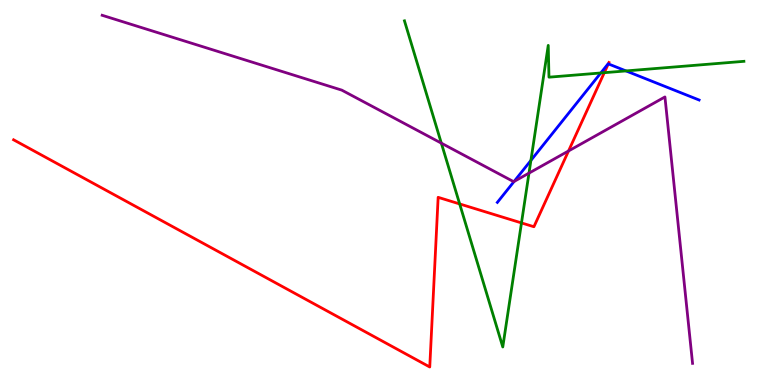[{'lines': ['blue', 'red'], 'intersections': [{'x': 7.85, 'y': 8.34}]}, {'lines': ['green', 'red'], 'intersections': [{'x': 5.93, 'y': 4.7}, {'x': 6.73, 'y': 4.21}, {'x': 7.8, 'y': 8.11}]}, {'lines': ['purple', 'red'], 'intersections': [{'x': 7.34, 'y': 6.08}]}, {'lines': ['blue', 'green'], 'intersections': [{'x': 6.85, 'y': 5.83}, {'x': 7.75, 'y': 8.1}, {'x': 8.08, 'y': 8.16}]}, {'lines': ['blue', 'purple'], 'intersections': [{'x': 6.63, 'y': 5.29}]}, {'lines': ['green', 'purple'], 'intersections': [{'x': 5.69, 'y': 6.28}, {'x': 6.83, 'y': 5.5}]}]